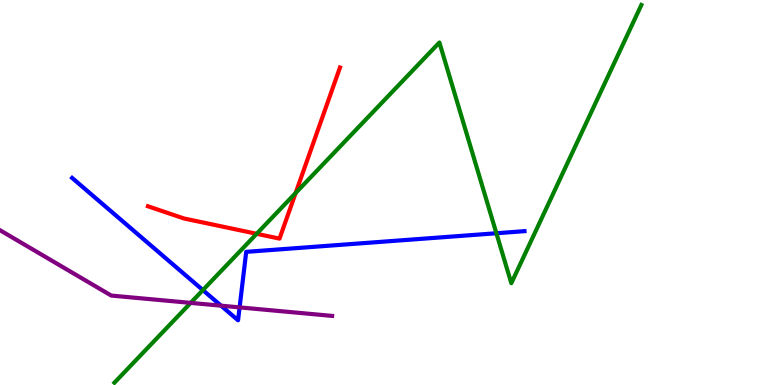[{'lines': ['blue', 'red'], 'intersections': []}, {'lines': ['green', 'red'], 'intersections': [{'x': 3.31, 'y': 3.93}, {'x': 3.81, 'y': 4.99}]}, {'lines': ['purple', 'red'], 'intersections': []}, {'lines': ['blue', 'green'], 'intersections': [{'x': 2.62, 'y': 2.47}, {'x': 6.41, 'y': 3.94}]}, {'lines': ['blue', 'purple'], 'intersections': [{'x': 2.85, 'y': 2.06}, {'x': 3.09, 'y': 2.02}]}, {'lines': ['green', 'purple'], 'intersections': [{'x': 2.46, 'y': 2.13}]}]